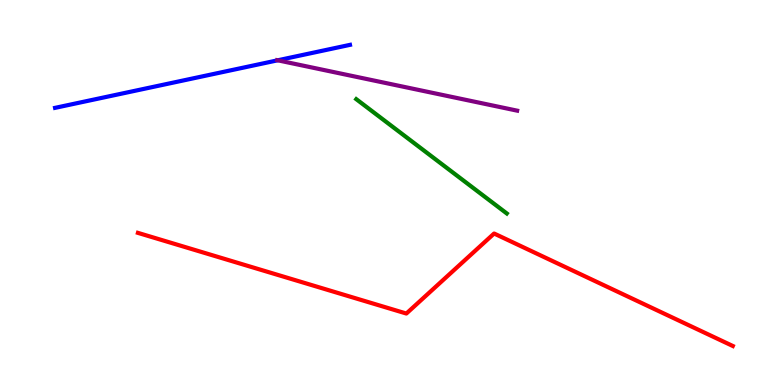[{'lines': ['blue', 'red'], 'intersections': []}, {'lines': ['green', 'red'], 'intersections': []}, {'lines': ['purple', 'red'], 'intersections': []}, {'lines': ['blue', 'green'], 'intersections': []}, {'lines': ['blue', 'purple'], 'intersections': [{'x': 3.58, 'y': 8.43}]}, {'lines': ['green', 'purple'], 'intersections': []}]